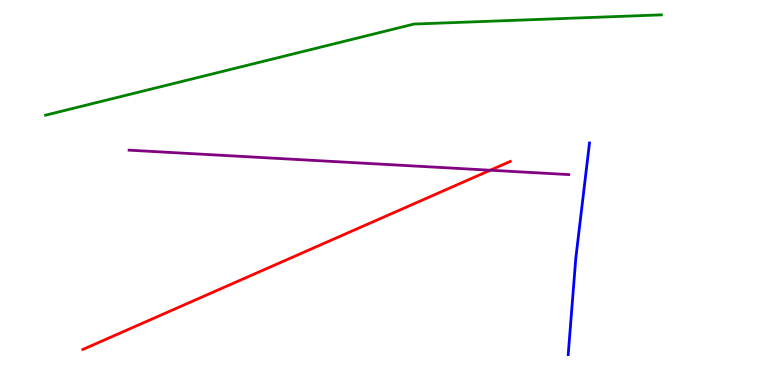[{'lines': ['blue', 'red'], 'intersections': []}, {'lines': ['green', 'red'], 'intersections': []}, {'lines': ['purple', 'red'], 'intersections': [{'x': 6.33, 'y': 5.58}]}, {'lines': ['blue', 'green'], 'intersections': []}, {'lines': ['blue', 'purple'], 'intersections': []}, {'lines': ['green', 'purple'], 'intersections': []}]